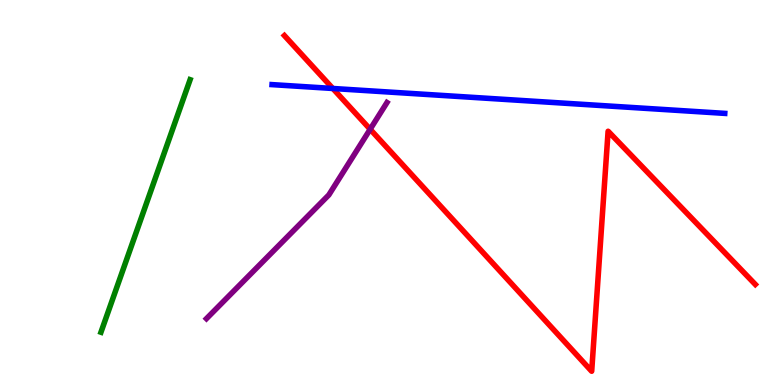[{'lines': ['blue', 'red'], 'intersections': [{'x': 4.29, 'y': 7.7}]}, {'lines': ['green', 'red'], 'intersections': []}, {'lines': ['purple', 'red'], 'intersections': [{'x': 4.78, 'y': 6.64}]}, {'lines': ['blue', 'green'], 'intersections': []}, {'lines': ['blue', 'purple'], 'intersections': []}, {'lines': ['green', 'purple'], 'intersections': []}]